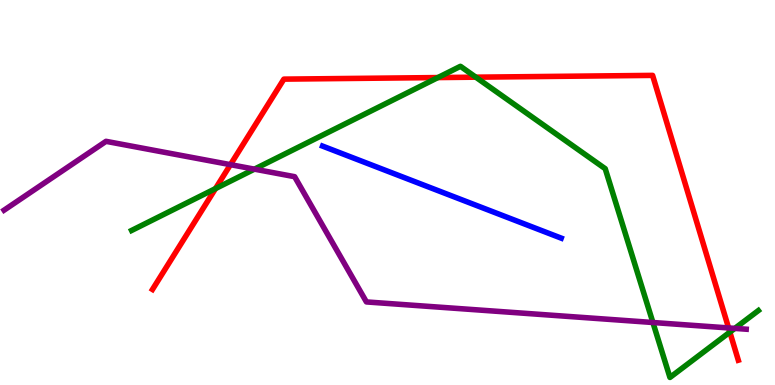[{'lines': ['blue', 'red'], 'intersections': []}, {'lines': ['green', 'red'], 'intersections': [{'x': 2.78, 'y': 5.1}, {'x': 5.65, 'y': 7.99}, {'x': 6.14, 'y': 8.0}, {'x': 9.42, 'y': 1.37}]}, {'lines': ['purple', 'red'], 'intersections': [{'x': 2.97, 'y': 5.72}, {'x': 9.4, 'y': 1.48}]}, {'lines': ['blue', 'green'], 'intersections': []}, {'lines': ['blue', 'purple'], 'intersections': []}, {'lines': ['green', 'purple'], 'intersections': [{'x': 3.28, 'y': 5.61}, {'x': 8.42, 'y': 1.62}, {'x': 9.48, 'y': 1.47}]}]